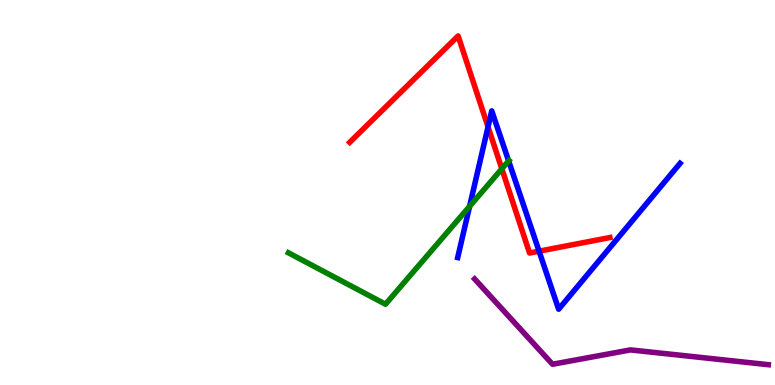[{'lines': ['blue', 'red'], 'intersections': [{'x': 6.3, 'y': 6.7}, {'x': 6.96, 'y': 3.48}]}, {'lines': ['green', 'red'], 'intersections': [{'x': 6.48, 'y': 5.62}]}, {'lines': ['purple', 'red'], 'intersections': []}, {'lines': ['blue', 'green'], 'intersections': [{'x': 6.06, 'y': 4.64}, {'x': 6.56, 'y': 5.82}]}, {'lines': ['blue', 'purple'], 'intersections': []}, {'lines': ['green', 'purple'], 'intersections': []}]